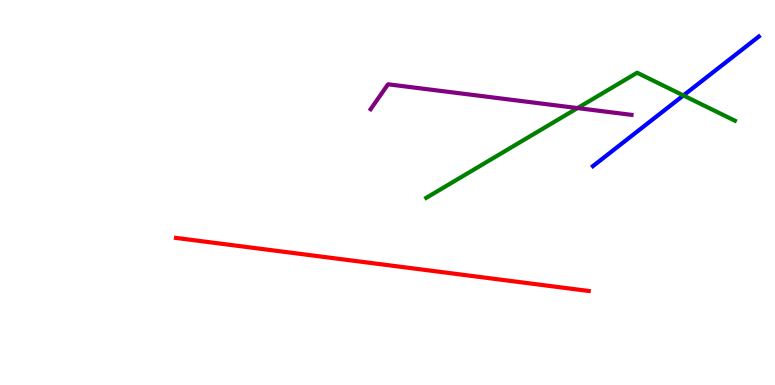[{'lines': ['blue', 'red'], 'intersections': []}, {'lines': ['green', 'red'], 'intersections': []}, {'lines': ['purple', 'red'], 'intersections': []}, {'lines': ['blue', 'green'], 'intersections': [{'x': 8.82, 'y': 7.52}]}, {'lines': ['blue', 'purple'], 'intersections': []}, {'lines': ['green', 'purple'], 'intersections': [{'x': 7.45, 'y': 7.19}]}]